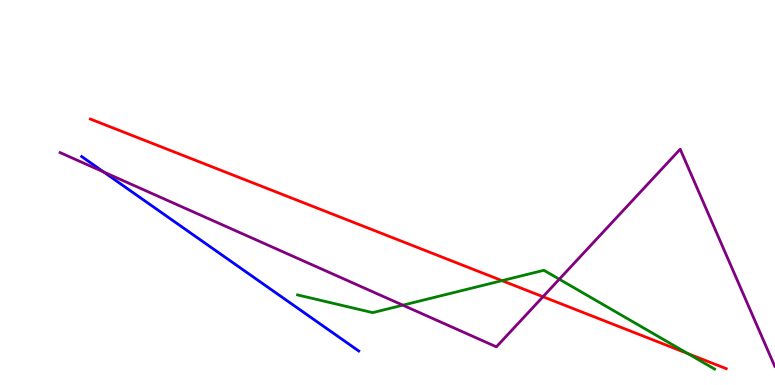[{'lines': ['blue', 'red'], 'intersections': []}, {'lines': ['green', 'red'], 'intersections': [{'x': 6.48, 'y': 2.71}, {'x': 8.88, 'y': 0.816}]}, {'lines': ['purple', 'red'], 'intersections': [{'x': 7.01, 'y': 2.29}]}, {'lines': ['blue', 'green'], 'intersections': []}, {'lines': ['blue', 'purple'], 'intersections': [{'x': 1.34, 'y': 5.53}]}, {'lines': ['green', 'purple'], 'intersections': [{'x': 5.2, 'y': 2.07}, {'x': 7.22, 'y': 2.75}]}]